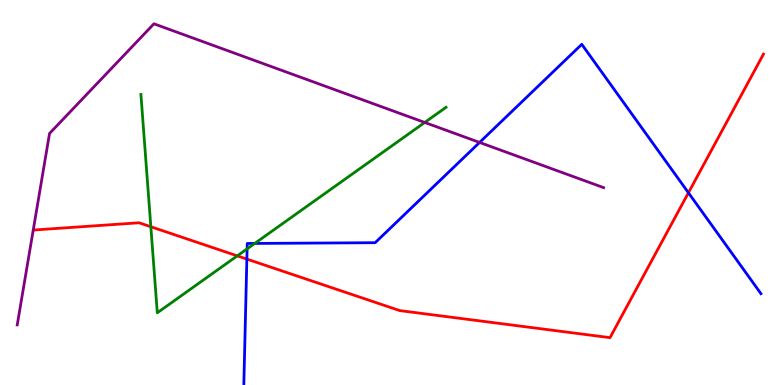[{'lines': ['blue', 'red'], 'intersections': [{'x': 3.19, 'y': 3.27}, {'x': 8.88, 'y': 4.99}]}, {'lines': ['green', 'red'], 'intersections': [{'x': 1.95, 'y': 4.11}, {'x': 3.06, 'y': 3.35}]}, {'lines': ['purple', 'red'], 'intersections': []}, {'lines': ['blue', 'green'], 'intersections': [{'x': 3.19, 'y': 3.54}, {'x': 3.29, 'y': 3.68}]}, {'lines': ['blue', 'purple'], 'intersections': [{'x': 6.19, 'y': 6.3}]}, {'lines': ['green', 'purple'], 'intersections': [{'x': 5.48, 'y': 6.82}]}]